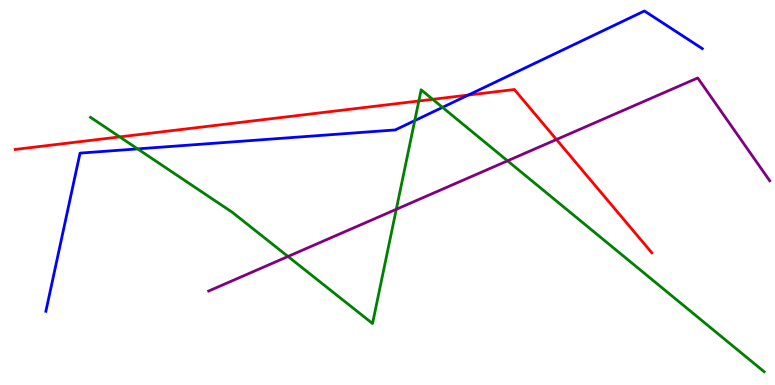[{'lines': ['blue', 'red'], 'intersections': [{'x': 6.04, 'y': 7.53}]}, {'lines': ['green', 'red'], 'intersections': [{'x': 1.54, 'y': 6.44}, {'x': 5.4, 'y': 7.38}, {'x': 5.58, 'y': 7.42}]}, {'lines': ['purple', 'red'], 'intersections': [{'x': 7.18, 'y': 6.38}]}, {'lines': ['blue', 'green'], 'intersections': [{'x': 1.78, 'y': 6.13}, {'x': 5.35, 'y': 6.87}, {'x': 5.71, 'y': 7.21}]}, {'lines': ['blue', 'purple'], 'intersections': []}, {'lines': ['green', 'purple'], 'intersections': [{'x': 3.72, 'y': 3.34}, {'x': 5.11, 'y': 4.56}, {'x': 6.55, 'y': 5.82}]}]